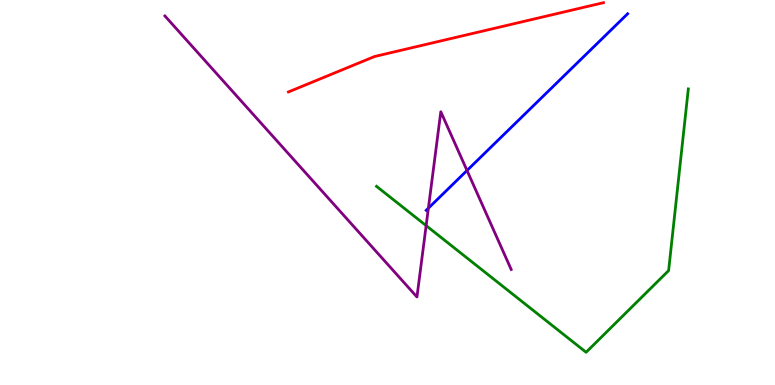[{'lines': ['blue', 'red'], 'intersections': []}, {'lines': ['green', 'red'], 'intersections': []}, {'lines': ['purple', 'red'], 'intersections': []}, {'lines': ['blue', 'green'], 'intersections': []}, {'lines': ['blue', 'purple'], 'intersections': [{'x': 5.53, 'y': 4.59}, {'x': 6.03, 'y': 5.57}]}, {'lines': ['green', 'purple'], 'intersections': [{'x': 5.5, 'y': 4.14}]}]